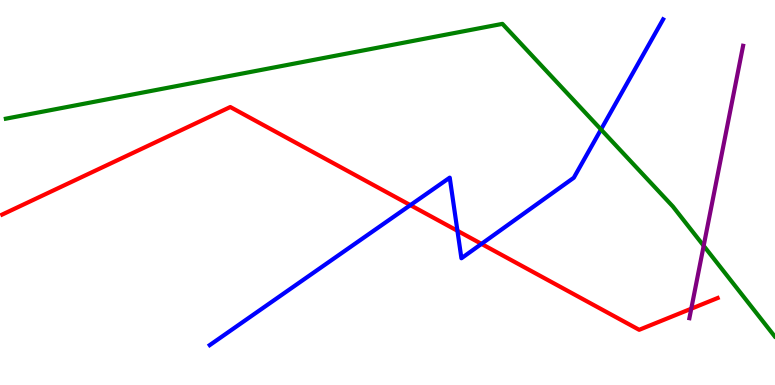[{'lines': ['blue', 'red'], 'intersections': [{'x': 5.29, 'y': 4.67}, {'x': 5.9, 'y': 4.01}, {'x': 6.21, 'y': 3.67}]}, {'lines': ['green', 'red'], 'intersections': []}, {'lines': ['purple', 'red'], 'intersections': [{'x': 8.92, 'y': 1.98}]}, {'lines': ['blue', 'green'], 'intersections': [{'x': 7.75, 'y': 6.64}]}, {'lines': ['blue', 'purple'], 'intersections': []}, {'lines': ['green', 'purple'], 'intersections': [{'x': 9.08, 'y': 3.62}]}]